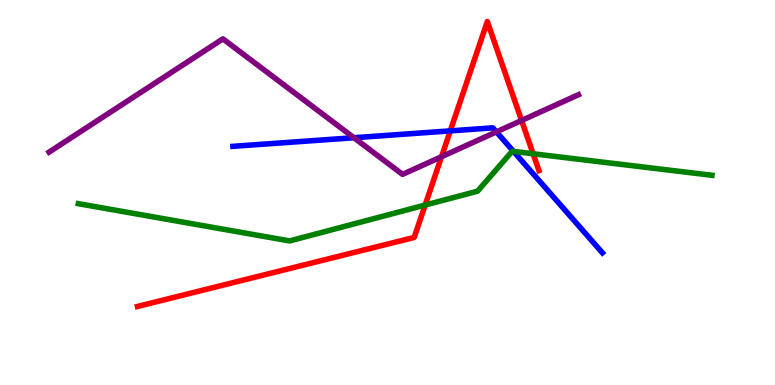[{'lines': ['blue', 'red'], 'intersections': [{'x': 5.81, 'y': 6.6}]}, {'lines': ['green', 'red'], 'intersections': [{'x': 5.49, 'y': 4.67}, {'x': 6.88, 'y': 6.01}]}, {'lines': ['purple', 'red'], 'intersections': [{'x': 5.7, 'y': 5.93}, {'x': 6.73, 'y': 6.87}]}, {'lines': ['blue', 'green'], 'intersections': [{'x': 6.63, 'y': 6.07}]}, {'lines': ['blue', 'purple'], 'intersections': [{'x': 4.57, 'y': 6.42}, {'x': 6.4, 'y': 6.57}]}, {'lines': ['green', 'purple'], 'intersections': []}]